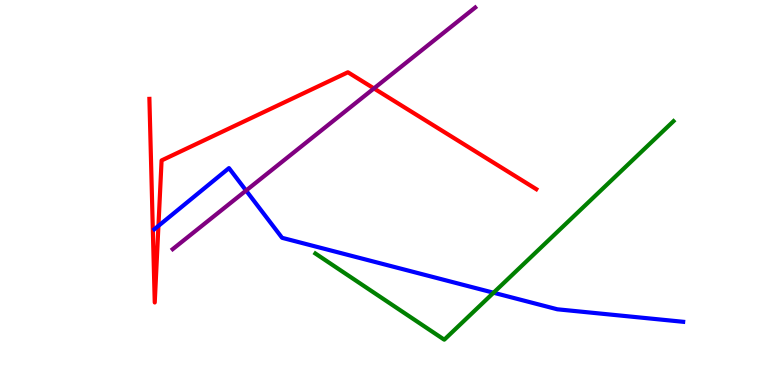[{'lines': ['blue', 'red'], 'intersections': [{'x': 2.04, 'y': 4.13}]}, {'lines': ['green', 'red'], 'intersections': []}, {'lines': ['purple', 'red'], 'intersections': [{'x': 4.82, 'y': 7.7}]}, {'lines': ['blue', 'green'], 'intersections': [{'x': 6.37, 'y': 2.4}]}, {'lines': ['blue', 'purple'], 'intersections': [{'x': 3.18, 'y': 5.05}]}, {'lines': ['green', 'purple'], 'intersections': []}]